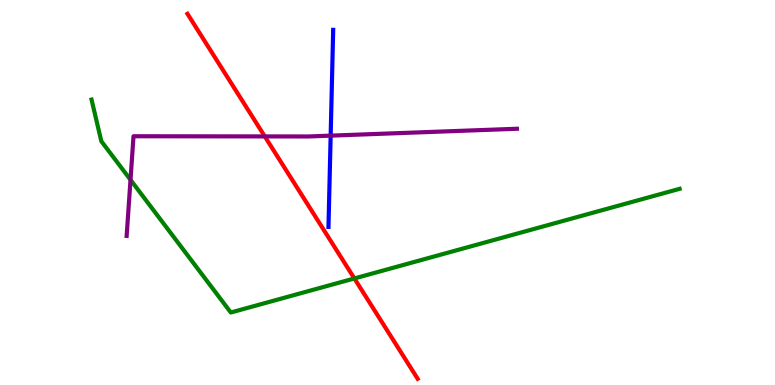[{'lines': ['blue', 'red'], 'intersections': []}, {'lines': ['green', 'red'], 'intersections': [{'x': 4.57, 'y': 2.77}]}, {'lines': ['purple', 'red'], 'intersections': [{'x': 3.42, 'y': 6.46}]}, {'lines': ['blue', 'green'], 'intersections': []}, {'lines': ['blue', 'purple'], 'intersections': [{'x': 4.27, 'y': 6.48}]}, {'lines': ['green', 'purple'], 'intersections': [{'x': 1.68, 'y': 5.33}]}]